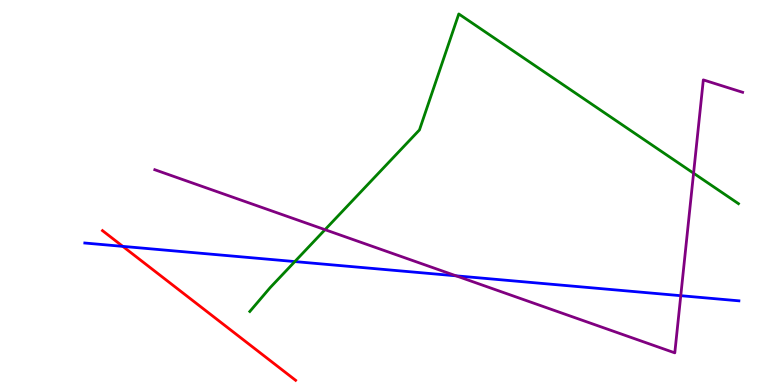[{'lines': ['blue', 'red'], 'intersections': [{'x': 1.58, 'y': 3.6}]}, {'lines': ['green', 'red'], 'intersections': []}, {'lines': ['purple', 'red'], 'intersections': []}, {'lines': ['blue', 'green'], 'intersections': [{'x': 3.8, 'y': 3.21}]}, {'lines': ['blue', 'purple'], 'intersections': [{'x': 5.88, 'y': 2.84}, {'x': 8.78, 'y': 2.32}]}, {'lines': ['green', 'purple'], 'intersections': [{'x': 4.19, 'y': 4.03}, {'x': 8.95, 'y': 5.5}]}]